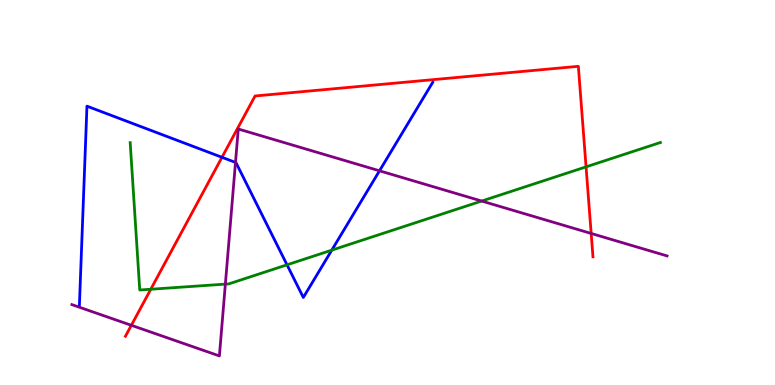[{'lines': ['blue', 'red'], 'intersections': [{'x': 2.86, 'y': 5.91}]}, {'lines': ['green', 'red'], 'intersections': [{'x': 1.95, 'y': 2.49}, {'x': 7.56, 'y': 5.67}]}, {'lines': ['purple', 'red'], 'intersections': [{'x': 1.69, 'y': 1.55}, {'x': 7.63, 'y': 3.94}]}, {'lines': ['blue', 'green'], 'intersections': [{'x': 3.7, 'y': 3.12}, {'x': 4.28, 'y': 3.5}]}, {'lines': ['blue', 'purple'], 'intersections': [{'x': 3.04, 'y': 5.78}, {'x': 4.9, 'y': 5.56}]}, {'lines': ['green', 'purple'], 'intersections': [{'x': 2.91, 'y': 2.62}, {'x': 6.22, 'y': 4.78}]}]